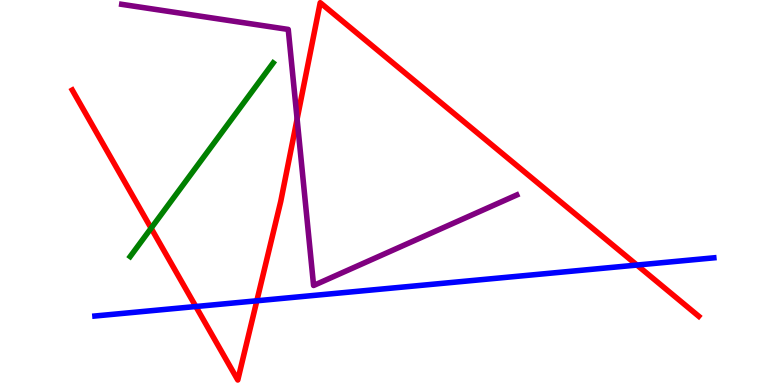[{'lines': ['blue', 'red'], 'intersections': [{'x': 2.53, 'y': 2.04}, {'x': 3.31, 'y': 2.19}, {'x': 8.22, 'y': 3.12}]}, {'lines': ['green', 'red'], 'intersections': [{'x': 1.95, 'y': 4.07}]}, {'lines': ['purple', 'red'], 'intersections': [{'x': 3.83, 'y': 6.91}]}, {'lines': ['blue', 'green'], 'intersections': []}, {'lines': ['blue', 'purple'], 'intersections': []}, {'lines': ['green', 'purple'], 'intersections': []}]